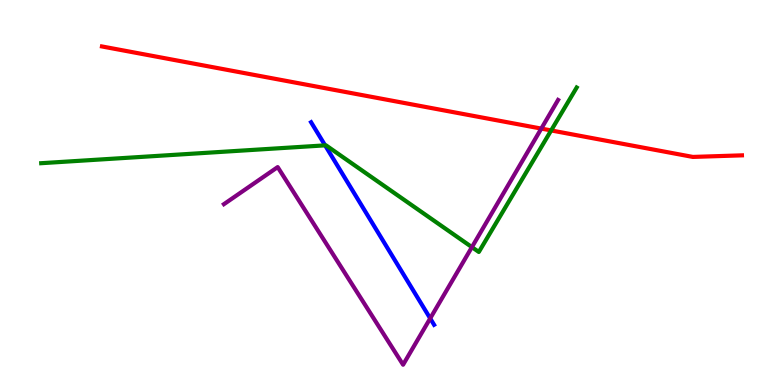[{'lines': ['blue', 'red'], 'intersections': []}, {'lines': ['green', 'red'], 'intersections': [{'x': 7.11, 'y': 6.61}]}, {'lines': ['purple', 'red'], 'intersections': [{'x': 6.98, 'y': 6.66}]}, {'lines': ['blue', 'green'], 'intersections': [{'x': 4.2, 'y': 6.22}]}, {'lines': ['blue', 'purple'], 'intersections': [{'x': 5.55, 'y': 1.73}]}, {'lines': ['green', 'purple'], 'intersections': [{'x': 6.09, 'y': 3.58}]}]